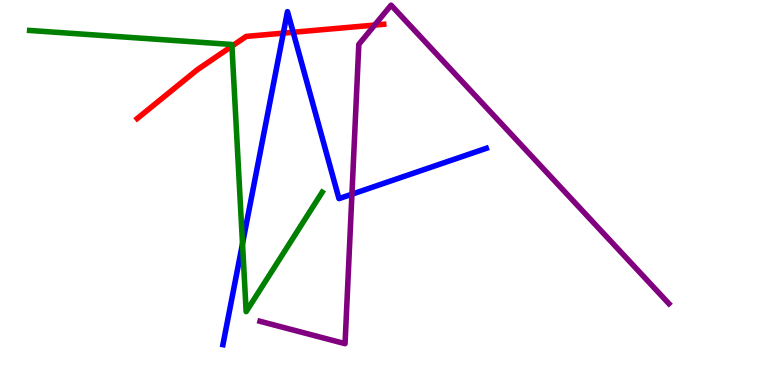[{'lines': ['blue', 'red'], 'intersections': [{'x': 3.66, 'y': 9.14}, {'x': 3.78, 'y': 9.16}]}, {'lines': ['green', 'red'], 'intersections': [{'x': 2.99, 'y': 8.8}]}, {'lines': ['purple', 'red'], 'intersections': [{'x': 4.83, 'y': 9.35}]}, {'lines': ['blue', 'green'], 'intersections': [{'x': 3.13, 'y': 3.67}]}, {'lines': ['blue', 'purple'], 'intersections': [{'x': 4.54, 'y': 4.96}]}, {'lines': ['green', 'purple'], 'intersections': []}]